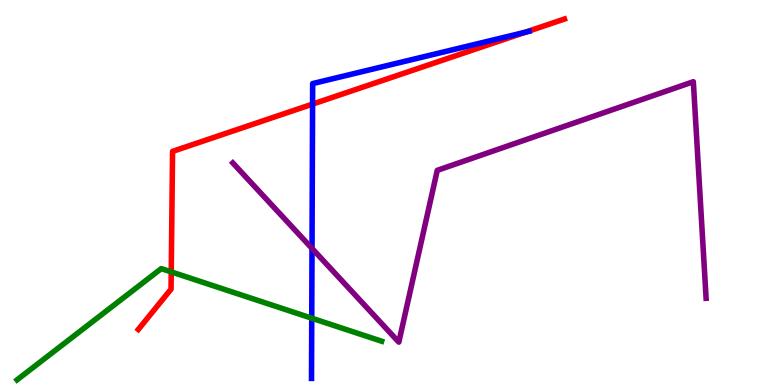[{'lines': ['blue', 'red'], 'intersections': [{'x': 4.03, 'y': 7.3}, {'x': 6.78, 'y': 9.16}]}, {'lines': ['green', 'red'], 'intersections': [{'x': 2.21, 'y': 2.94}]}, {'lines': ['purple', 'red'], 'intersections': []}, {'lines': ['blue', 'green'], 'intersections': [{'x': 4.02, 'y': 1.74}]}, {'lines': ['blue', 'purple'], 'intersections': [{'x': 4.03, 'y': 3.55}]}, {'lines': ['green', 'purple'], 'intersections': []}]